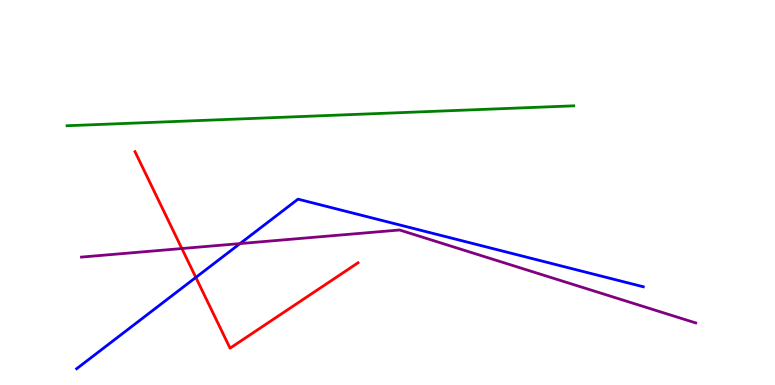[{'lines': ['blue', 'red'], 'intersections': [{'x': 2.53, 'y': 2.79}]}, {'lines': ['green', 'red'], 'intersections': []}, {'lines': ['purple', 'red'], 'intersections': [{'x': 2.35, 'y': 3.54}]}, {'lines': ['blue', 'green'], 'intersections': []}, {'lines': ['blue', 'purple'], 'intersections': [{'x': 3.1, 'y': 3.67}]}, {'lines': ['green', 'purple'], 'intersections': []}]